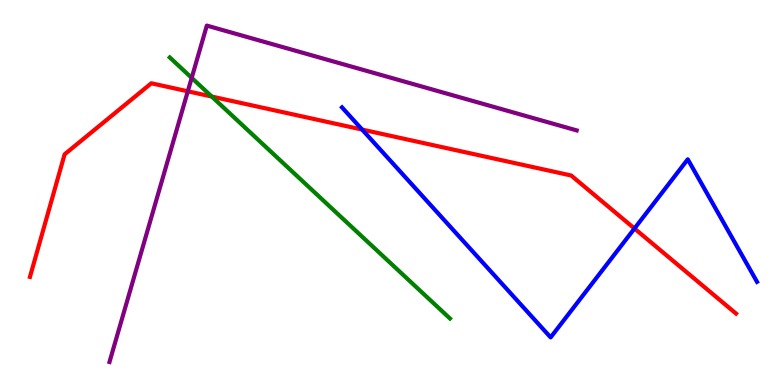[{'lines': ['blue', 'red'], 'intersections': [{'x': 4.67, 'y': 6.63}, {'x': 8.19, 'y': 4.06}]}, {'lines': ['green', 'red'], 'intersections': [{'x': 2.73, 'y': 7.49}]}, {'lines': ['purple', 'red'], 'intersections': [{'x': 2.42, 'y': 7.63}]}, {'lines': ['blue', 'green'], 'intersections': []}, {'lines': ['blue', 'purple'], 'intersections': []}, {'lines': ['green', 'purple'], 'intersections': [{'x': 2.47, 'y': 7.98}]}]